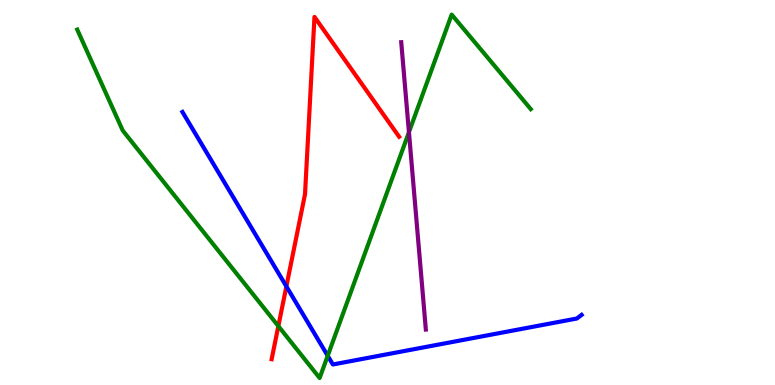[{'lines': ['blue', 'red'], 'intersections': [{'x': 3.7, 'y': 2.56}]}, {'lines': ['green', 'red'], 'intersections': [{'x': 3.59, 'y': 1.53}]}, {'lines': ['purple', 'red'], 'intersections': []}, {'lines': ['blue', 'green'], 'intersections': [{'x': 4.23, 'y': 0.759}]}, {'lines': ['blue', 'purple'], 'intersections': []}, {'lines': ['green', 'purple'], 'intersections': [{'x': 5.28, 'y': 6.57}]}]